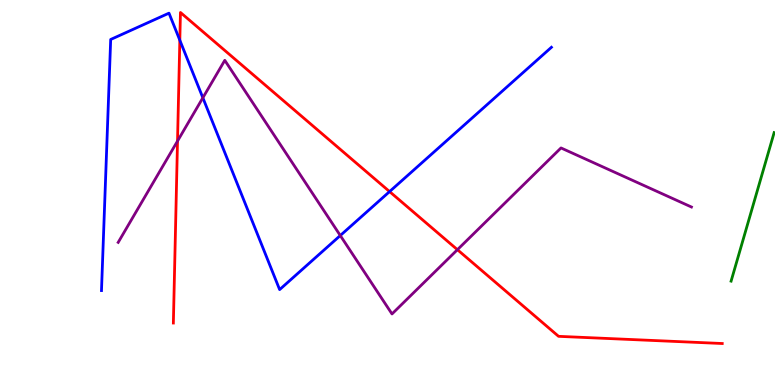[{'lines': ['blue', 'red'], 'intersections': [{'x': 2.32, 'y': 8.96}, {'x': 5.03, 'y': 5.02}]}, {'lines': ['green', 'red'], 'intersections': []}, {'lines': ['purple', 'red'], 'intersections': [{'x': 2.29, 'y': 6.34}, {'x': 5.9, 'y': 3.51}]}, {'lines': ['blue', 'green'], 'intersections': []}, {'lines': ['blue', 'purple'], 'intersections': [{'x': 2.62, 'y': 7.46}, {'x': 4.39, 'y': 3.88}]}, {'lines': ['green', 'purple'], 'intersections': []}]